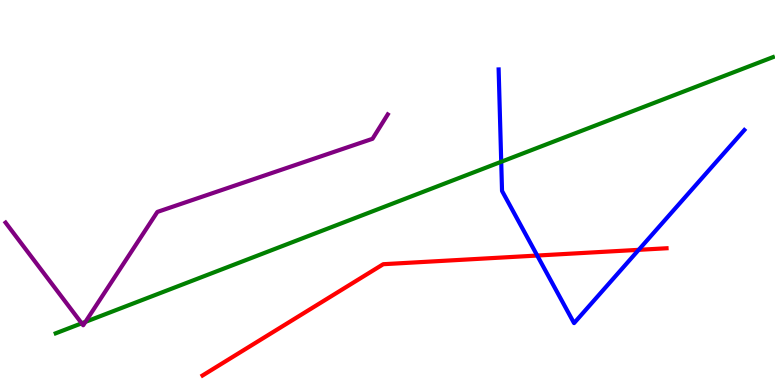[{'lines': ['blue', 'red'], 'intersections': [{'x': 6.93, 'y': 3.36}, {'x': 8.24, 'y': 3.51}]}, {'lines': ['green', 'red'], 'intersections': []}, {'lines': ['purple', 'red'], 'intersections': []}, {'lines': ['blue', 'green'], 'intersections': [{'x': 6.47, 'y': 5.8}]}, {'lines': ['blue', 'purple'], 'intersections': []}, {'lines': ['green', 'purple'], 'intersections': [{'x': 1.05, 'y': 1.6}, {'x': 1.1, 'y': 1.64}]}]